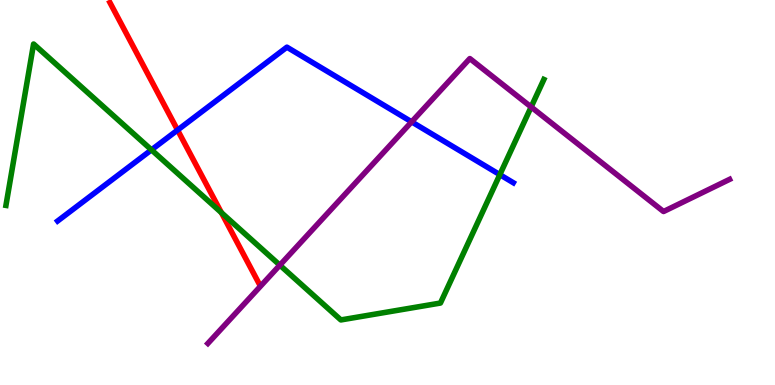[{'lines': ['blue', 'red'], 'intersections': [{'x': 2.29, 'y': 6.62}]}, {'lines': ['green', 'red'], 'intersections': [{'x': 2.86, 'y': 4.48}]}, {'lines': ['purple', 'red'], 'intersections': []}, {'lines': ['blue', 'green'], 'intersections': [{'x': 1.95, 'y': 6.11}, {'x': 6.45, 'y': 5.46}]}, {'lines': ['blue', 'purple'], 'intersections': [{'x': 5.31, 'y': 6.84}]}, {'lines': ['green', 'purple'], 'intersections': [{'x': 3.61, 'y': 3.11}, {'x': 6.85, 'y': 7.22}]}]